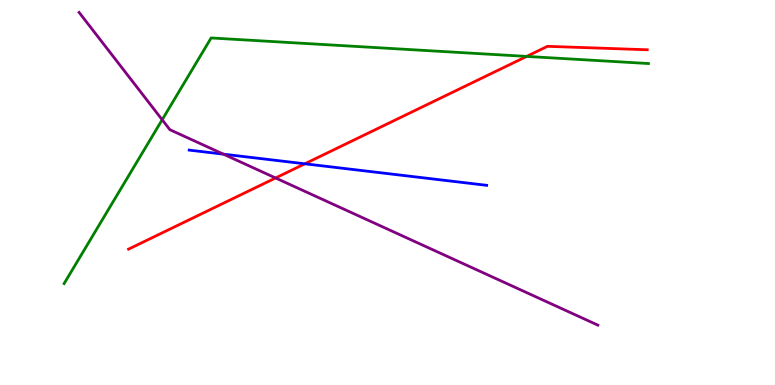[{'lines': ['blue', 'red'], 'intersections': [{'x': 3.93, 'y': 5.75}]}, {'lines': ['green', 'red'], 'intersections': [{'x': 6.8, 'y': 8.53}]}, {'lines': ['purple', 'red'], 'intersections': [{'x': 3.56, 'y': 5.38}]}, {'lines': ['blue', 'green'], 'intersections': []}, {'lines': ['blue', 'purple'], 'intersections': [{'x': 2.88, 'y': 6.0}]}, {'lines': ['green', 'purple'], 'intersections': [{'x': 2.09, 'y': 6.89}]}]